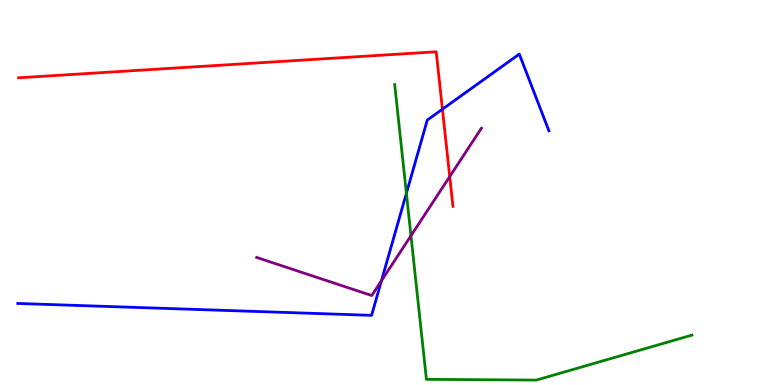[{'lines': ['blue', 'red'], 'intersections': [{'x': 5.71, 'y': 7.16}]}, {'lines': ['green', 'red'], 'intersections': []}, {'lines': ['purple', 'red'], 'intersections': [{'x': 5.8, 'y': 5.41}]}, {'lines': ['blue', 'green'], 'intersections': [{'x': 5.24, 'y': 4.98}]}, {'lines': ['blue', 'purple'], 'intersections': [{'x': 4.92, 'y': 2.71}]}, {'lines': ['green', 'purple'], 'intersections': [{'x': 5.3, 'y': 3.88}]}]